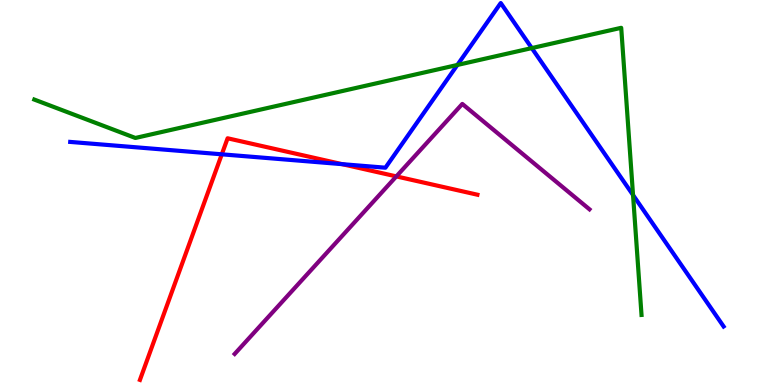[{'lines': ['blue', 'red'], 'intersections': [{'x': 2.86, 'y': 5.99}, {'x': 4.41, 'y': 5.74}]}, {'lines': ['green', 'red'], 'intersections': []}, {'lines': ['purple', 'red'], 'intersections': [{'x': 5.11, 'y': 5.42}]}, {'lines': ['blue', 'green'], 'intersections': [{'x': 5.9, 'y': 8.31}, {'x': 6.86, 'y': 8.75}, {'x': 8.17, 'y': 4.93}]}, {'lines': ['blue', 'purple'], 'intersections': []}, {'lines': ['green', 'purple'], 'intersections': []}]